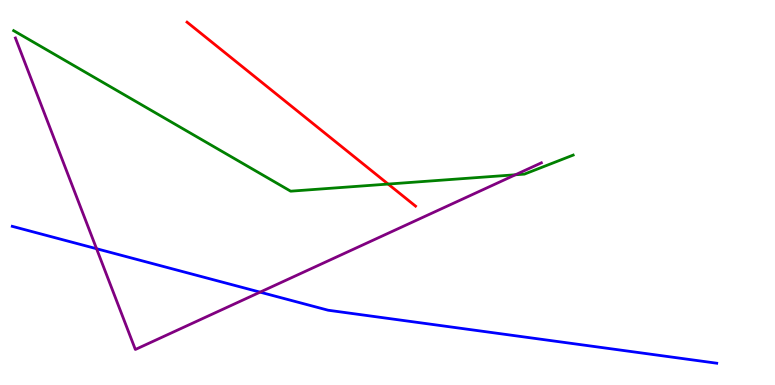[{'lines': ['blue', 'red'], 'intersections': []}, {'lines': ['green', 'red'], 'intersections': [{'x': 5.01, 'y': 5.22}]}, {'lines': ['purple', 'red'], 'intersections': []}, {'lines': ['blue', 'green'], 'intersections': []}, {'lines': ['blue', 'purple'], 'intersections': [{'x': 1.25, 'y': 3.54}, {'x': 3.36, 'y': 2.41}]}, {'lines': ['green', 'purple'], 'intersections': [{'x': 6.65, 'y': 5.46}]}]